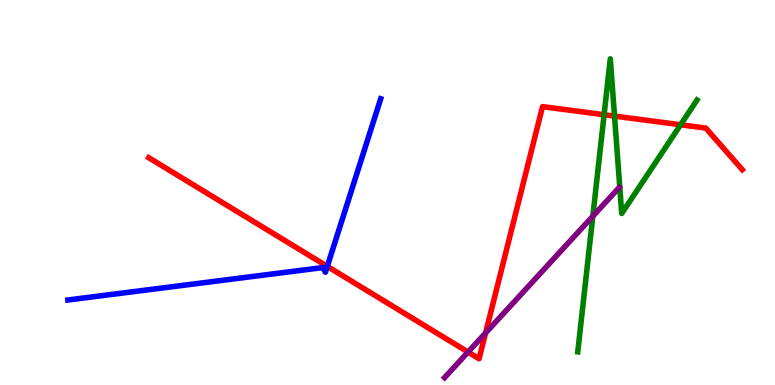[{'lines': ['blue', 'red'], 'intersections': [{'x': 4.22, 'y': 3.08}]}, {'lines': ['green', 'red'], 'intersections': [{'x': 7.79, 'y': 7.02}, {'x': 7.93, 'y': 6.98}, {'x': 8.78, 'y': 6.76}]}, {'lines': ['purple', 'red'], 'intersections': [{'x': 6.04, 'y': 0.856}, {'x': 6.27, 'y': 1.35}]}, {'lines': ['blue', 'green'], 'intersections': []}, {'lines': ['blue', 'purple'], 'intersections': []}, {'lines': ['green', 'purple'], 'intersections': [{'x': 7.65, 'y': 4.38}]}]